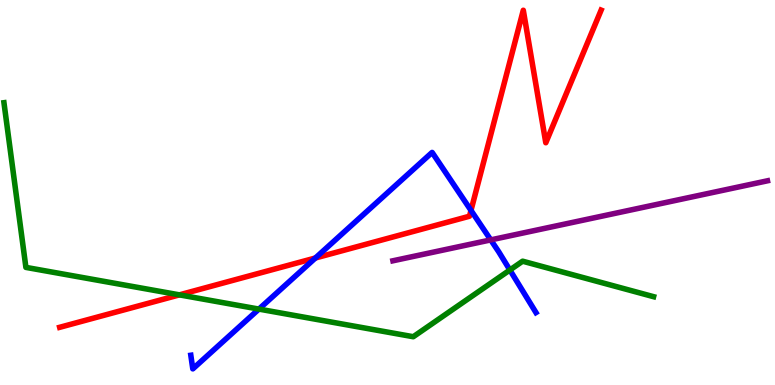[{'lines': ['blue', 'red'], 'intersections': [{'x': 4.07, 'y': 3.3}, {'x': 6.08, 'y': 4.54}]}, {'lines': ['green', 'red'], 'intersections': [{'x': 2.31, 'y': 2.34}]}, {'lines': ['purple', 'red'], 'intersections': []}, {'lines': ['blue', 'green'], 'intersections': [{'x': 3.34, 'y': 1.97}, {'x': 6.58, 'y': 2.99}]}, {'lines': ['blue', 'purple'], 'intersections': [{'x': 6.33, 'y': 3.77}]}, {'lines': ['green', 'purple'], 'intersections': []}]